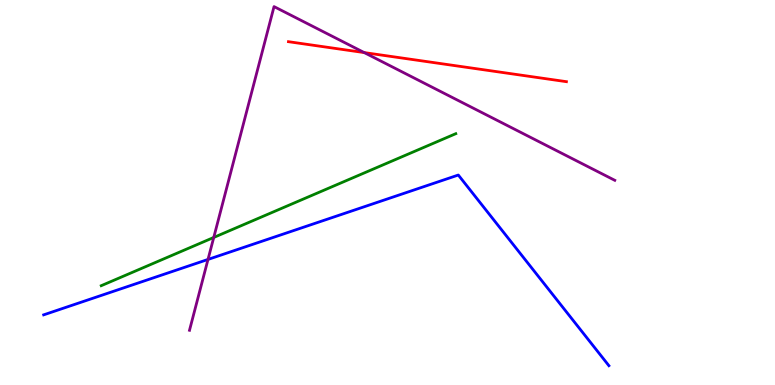[{'lines': ['blue', 'red'], 'intersections': []}, {'lines': ['green', 'red'], 'intersections': []}, {'lines': ['purple', 'red'], 'intersections': [{'x': 4.7, 'y': 8.63}]}, {'lines': ['blue', 'green'], 'intersections': []}, {'lines': ['blue', 'purple'], 'intersections': [{'x': 2.68, 'y': 3.26}]}, {'lines': ['green', 'purple'], 'intersections': [{'x': 2.76, 'y': 3.83}]}]